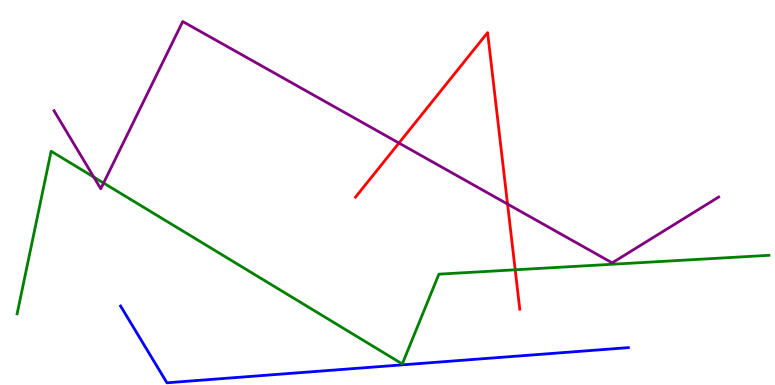[{'lines': ['blue', 'red'], 'intersections': []}, {'lines': ['green', 'red'], 'intersections': [{'x': 6.65, 'y': 2.99}]}, {'lines': ['purple', 'red'], 'intersections': [{'x': 5.15, 'y': 6.28}, {'x': 6.55, 'y': 4.7}]}, {'lines': ['blue', 'green'], 'intersections': []}, {'lines': ['blue', 'purple'], 'intersections': []}, {'lines': ['green', 'purple'], 'intersections': [{'x': 1.21, 'y': 5.4}, {'x': 1.34, 'y': 5.25}]}]